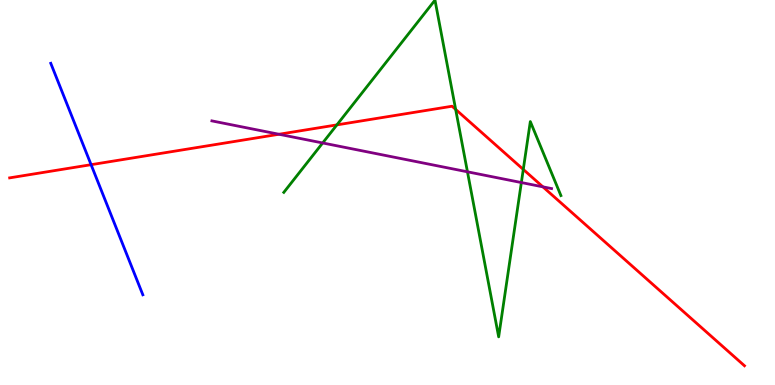[{'lines': ['blue', 'red'], 'intersections': [{'x': 1.18, 'y': 5.72}]}, {'lines': ['green', 'red'], 'intersections': [{'x': 4.35, 'y': 6.76}, {'x': 5.88, 'y': 7.16}, {'x': 6.75, 'y': 5.6}]}, {'lines': ['purple', 'red'], 'intersections': [{'x': 3.6, 'y': 6.51}, {'x': 7.01, 'y': 5.15}]}, {'lines': ['blue', 'green'], 'intersections': []}, {'lines': ['blue', 'purple'], 'intersections': []}, {'lines': ['green', 'purple'], 'intersections': [{'x': 4.16, 'y': 6.29}, {'x': 6.03, 'y': 5.54}, {'x': 6.73, 'y': 5.26}]}]